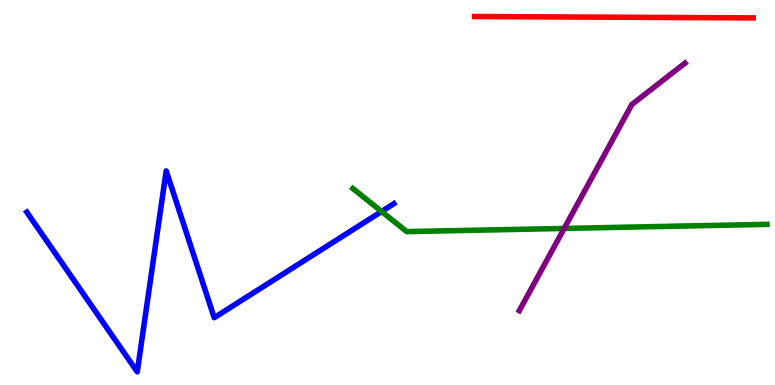[{'lines': ['blue', 'red'], 'intersections': []}, {'lines': ['green', 'red'], 'intersections': []}, {'lines': ['purple', 'red'], 'intersections': []}, {'lines': ['blue', 'green'], 'intersections': [{'x': 4.92, 'y': 4.51}]}, {'lines': ['blue', 'purple'], 'intersections': []}, {'lines': ['green', 'purple'], 'intersections': [{'x': 7.28, 'y': 4.07}]}]